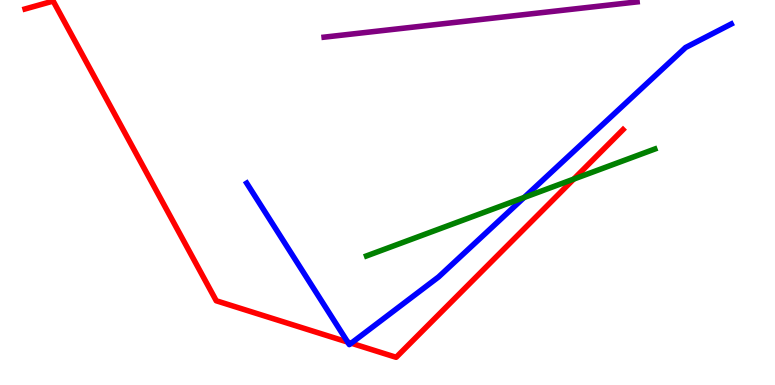[{'lines': ['blue', 'red'], 'intersections': [{'x': 4.49, 'y': 1.11}, {'x': 4.53, 'y': 1.09}]}, {'lines': ['green', 'red'], 'intersections': [{'x': 7.4, 'y': 5.35}]}, {'lines': ['purple', 'red'], 'intersections': []}, {'lines': ['blue', 'green'], 'intersections': [{'x': 6.76, 'y': 4.87}]}, {'lines': ['blue', 'purple'], 'intersections': []}, {'lines': ['green', 'purple'], 'intersections': []}]